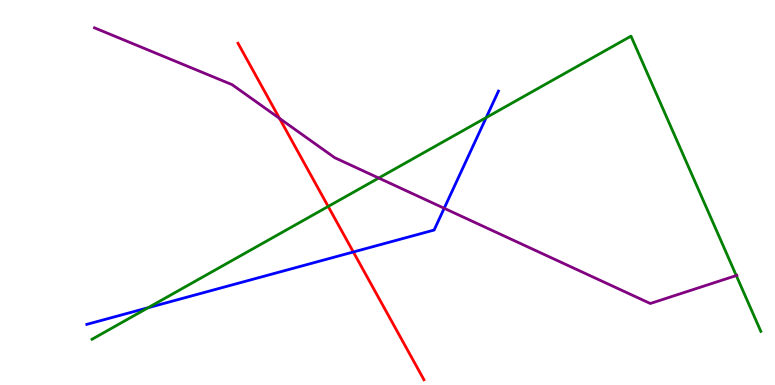[{'lines': ['blue', 'red'], 'intersections': [{'x': 4.56, 'y': 3.46}]}, {'lines': ['green', 'red'], 'intersections': [{'x': 4.23, 'y': 4.64}]}, {'lines': ['purple', 'red'], 'intersections': [{'x': 3.61, 'y': 6.92}]}, {'lines': ['blue', 'green'], 'intersections': [{'x': 1.91, 'y': 2.01}, {'x': 6.27, 'y': 6.95}]}, {'lines': ['blue', 'purple'], 'intersections': [{'x': 5.73, 'y': 4.59}]}, {'lines': ['green', 'purple'], 'intersections': [{'x': 4.89, 'y': 5.38}, {'x': 9.5, 'y': 2.84}]}]